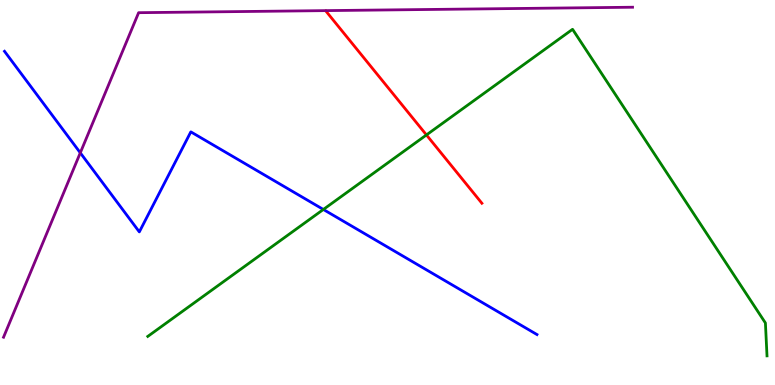[{'lines': ['blue', 'red'], 'intersections': []}, {'lines': ['green', 'red'], 'intersections': [{'x': 5.5, 'y': 6.5}]}, {'lines': ['purple', 'red'], 'intersections': []}, {'lines': ['blue', 'green'], 'intersections': [{'x': 4.17, 'y': 4.56}]}, {'lines': ['blue', 'purple'], 'intersections': [{'x': 1.04, 'y': 6.03}]}, {'lines': ['green', 'purple'], 'intersections': []}]